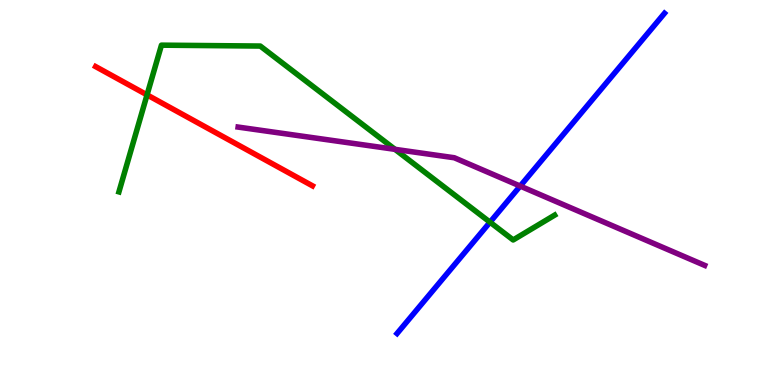[{'lines': ['blue', 'red'], 'intersections': []}, {'lines': ['green', 'red'], 'intersections': [{'x': 1.9, 'y': 7.54}]}, {'lines': ['purple', 'red'], 'intersections': []}, {'lines': ['blue', 'green'], 'intersections': [{'x': 6.32, 'y': 4.23}]}, {'lines': ['blue', 'purple'], 'intersections': [{'x': 6.71, 'y': 5.17}]}, {'lines': ['green', 'purple'], 'intersections': [{'x': 5.1, 'y': 6.12}]}]